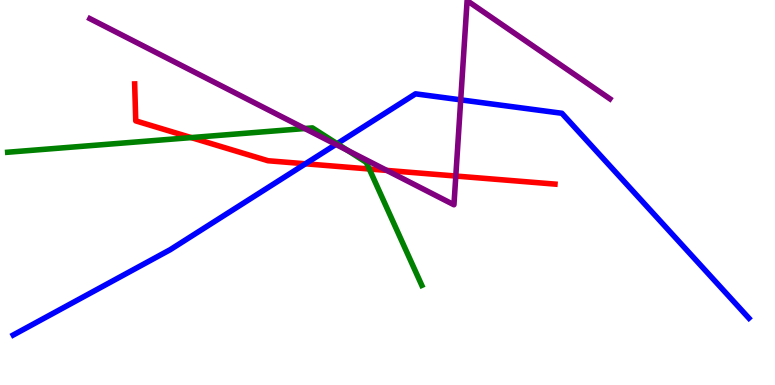[{'lines': ['blue', 'red'], 'intersections': [{'x': 3.94, 'y': 5.75}]}, {'lines': ['green', 'red'], 'intersections': [{'x': 2.47, 'y': 6.43}, {'x': 4.76, 'y': 5.61}]}, {'lines': ['purple', 'red'], 'intersections': [{'x': 4.99, 'y': 5.57}, {'x': 5.88, 'y': 5.43}]}, {'lines': ['blue', 'green'], 'intersections': [{'x': 4.35, 'y': 6.27}]}, {'lines': ['blue', 'purple'], 'intersections': [{'x': 4.33, 'y': 6.25}, {'x': 5.94, 'y': 7.41}]}, {'lines': ['green', 'purple'], 'intersections': [{'x': 3.93, 'y': 6.66}, {'x': 4.48, 'y': 6.1}]}]